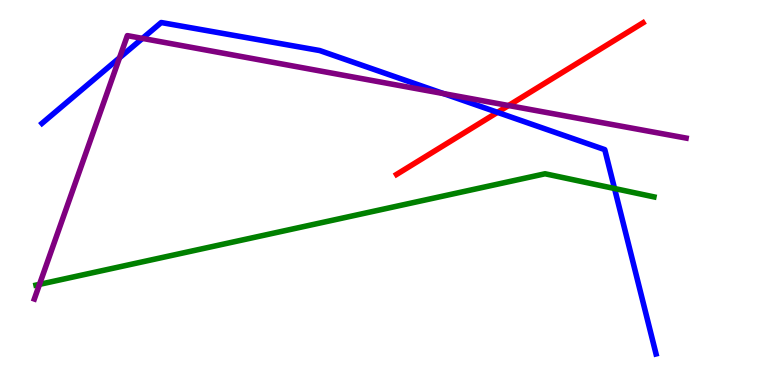[{'lines': ['blue', 'red'], 'intersections': [{'x': 6.42, 'y': 7.08}]}, {'lines': ['green', 'red'], 'intersections': []}, {'lines': ['purple', 'red'], 'intersections': [{'x': 6.56, 'y': 7.26}]}, {'lines': ['blue', 'green'], 'intersections': [{'x': 7.93, 'y': 5.1}]}, {'lines': ['blue', 'purple'], 'intersections': [{'x': 1.54, 'y': 8.5}, {'x': 1.84, 'y': 9.0}, {'x': 5.72, 'y': 7.57}]}, {'lines': ['green', 'purple'], 'intersections': [{'x': 0.51, 'y': 2.61}]}]